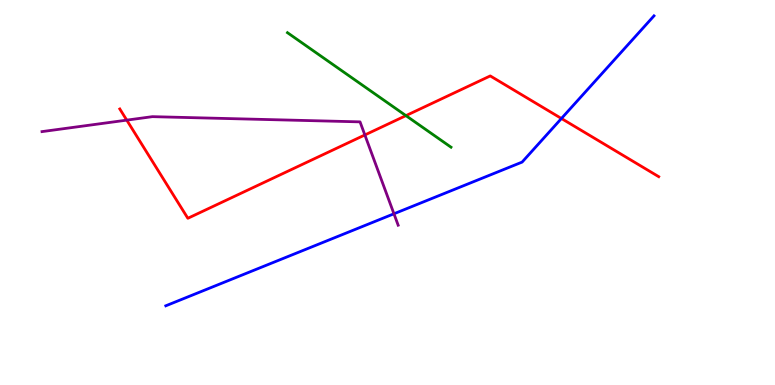[{'lines': ['blue', 'red'], 'intersections': [{'x': 7.24, 'y': 6.92}]}, {'lines': ['green', 'red'], 'intersections': [{'x': 5.24, 'y': 7.0}]}, {'lines': ['purple', 'red'], 'intersections': [{'x': 1.64, 'y': 6.88}, {'x': 4.71, 'y': 6.49}]}, {'lines': ['blue', 'green'], 'intersections': []}, {'lines': ['blue', 'purple'], 'intersections': [{'x': 5.08, 'y': 4.45}]}, {'lines': ['green', 'purple'], 'intersections': []}]